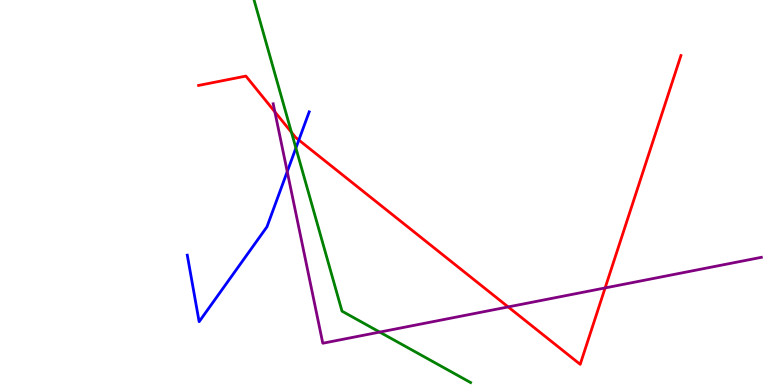[{'lines': ['blue', 'red'], 'intersections': [{'x': 3.86, 'y': 6.36}]}, {'lines': ['green', 'red'], 'intersections': [{'x': 3.76, 'y': 6.56}]}, {'lines': ['purple', 'red'], 'intersections': [{'x': 3.55, 'y': 7.1}, {'x': 6.56, 'y': 2.03}, {'x': 7.81, 'y': 2.52}]}, {'lines': ['blue', 'green'], 'intersections': [{'x': 3.82, 'y': 6.15}]}, {'lines': ['blue', 'purple'], 'intersections': [{'x': 3.71, 'y': 5.54}]}, {'lines': ['green', 'purple'], 'intersections': [{'x': 4.9, 'y': 1.37}]}]